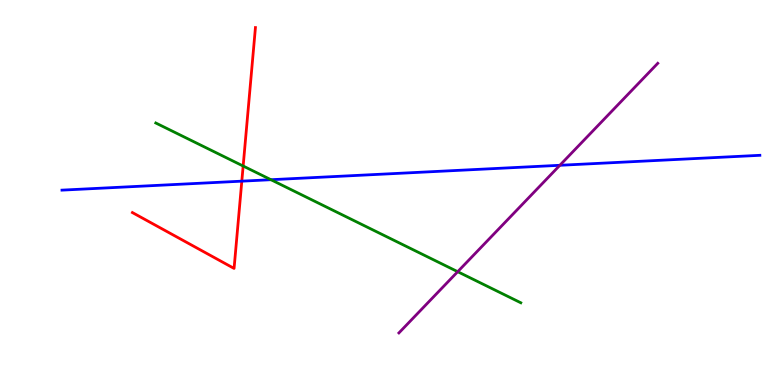[{'lines': ['blue', 'red'], 'intersections': [{'x': 3.12, 'y': 5.29}]}, {'lines': ['green', 'red'], 'intersections': [{'x': 3.14, 'y': 5.69}]}, {'lines': ['purple', 'red'], 'intersections': []}, {'lines': ['blue', 'green'], 'intersections': [{'x': 3.5, 'y': 5.33}]}, {'lines': ['blue', 'purple'], 'intersections': [{'x': 7.22, 'y': 5.71}]}, {'lines': ['green', 'purple'], 'intersections': [{'x': 5.91, 'y': 2.94}]}]